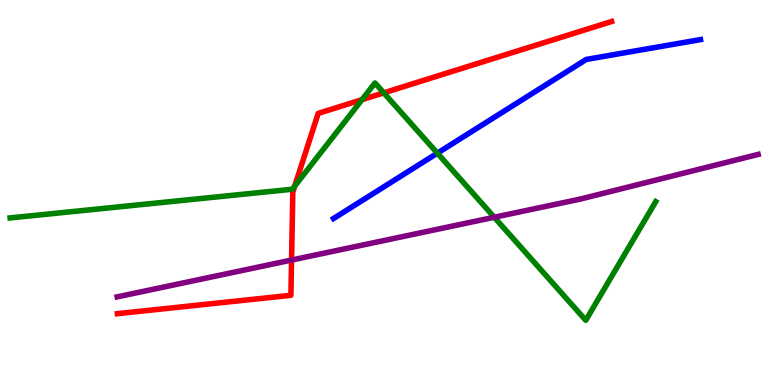[{'lines': ['blue', 'red'], 'intersections': []}, {'lines': ['green', 'red'], 'intersections': [{'x': 3.8, 'y': 5.17}, {'x': 4.67, 'y': 7.41}, {'x': 4.95, 'y': 7.59}]}, {'lines': ['purple', 'red'], 'intersections': [{'x': 3.76, 'y': 3.25}]}, {'lines': ['blue', 'green'], 'intersections': [{'x': 5.64, 'y': 6.02}]}, {'lines': ['blue', 'purple'], 'intersections': []}, {'lines': ['green', 'purple'], 'intersections': [{'x': 6.38, 'y': 4.36}]}]